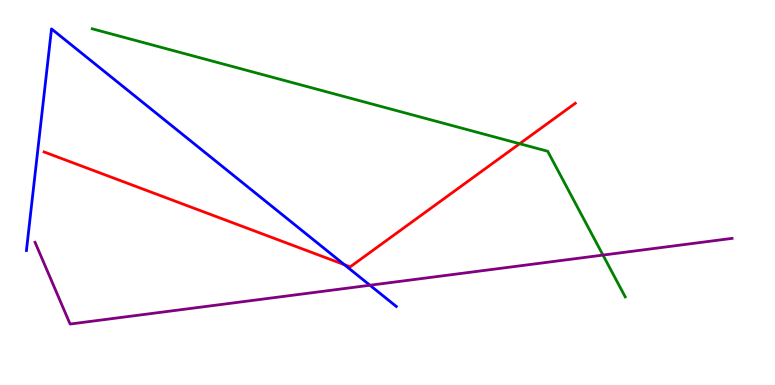[{'lines': ['blue', 'red'], 'intersections': [{'x': 4.44, 'y': 3.13}]}, {'lines': ['green', 'red'], 'intersections': [{'x': 6.71, 'y': 6.27}]}, {'lines': ['purple', 'red'], 'intersections': []}, {'lines': ['blue', 'green'], 'intersections': []}, {'lines': ['blue', 'purple'], 'intersections': [{'x': 4.77, 'y': 2.59}]}, {'lines': ['green', 'purple'], 'intersections': [{'x': 7.78, 'y': 3.37}]}]